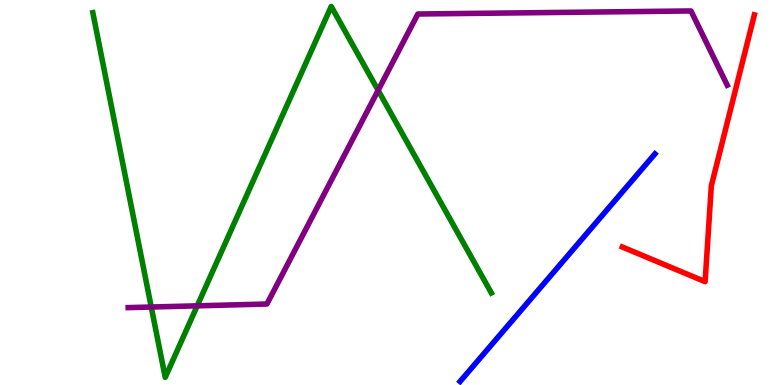[{'lines': ['blue', 'red'], 'intersections': []}, {'lines': ['green', 'red'], 'intersections': []}, {'lines': ['purple', 'red'], 'intersections': []}, {'lines': ['blue', 'green'], 'intersections': []}, {'lines': ['blue', 'purple'], 'intersections': []}, {'lines': ['green', 'purple'], 'intersections': [{'x': 1.95, 'y': 2.03}, {'x': 2.54, 'y': 2.06}, {'x': 4.88, 'y': 7.65}]}]